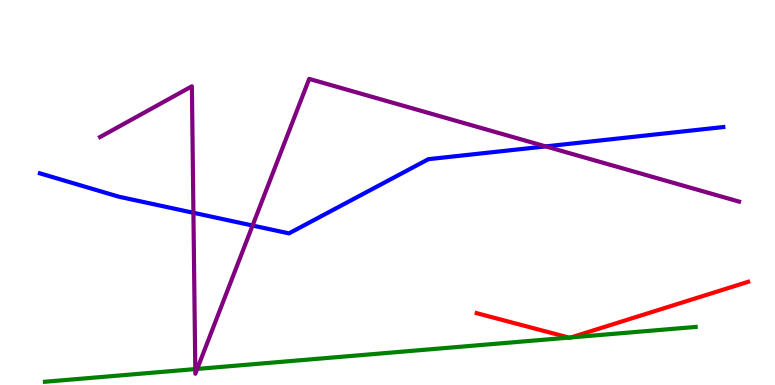[{'lines': ['blue', 'red'], 'intersections': []}, {'lines': ['green', 'red'], 'intersections': [{'x': 7.34, 'y': 1.23}, {'x': 7.37, 'y': 1.24}]}, {'lines': ['purple', 'red'], 'intersections': []}, {'lines': ['blue', 'green'], 'intersections': []}, {'lines': ['blue', 'purple'], 'intersections': [{'x': 2.5, 'y': 4.47}, {'x': 3.26, 'y': 4.14}, {'x': 7.04, 'y': 6.2}]}, {'lines': ['green', 'purple'], 'intersections': [{'x': 2.52, 'y': 0.413}, {'x': 2.54, 'y': 0.418}]}]